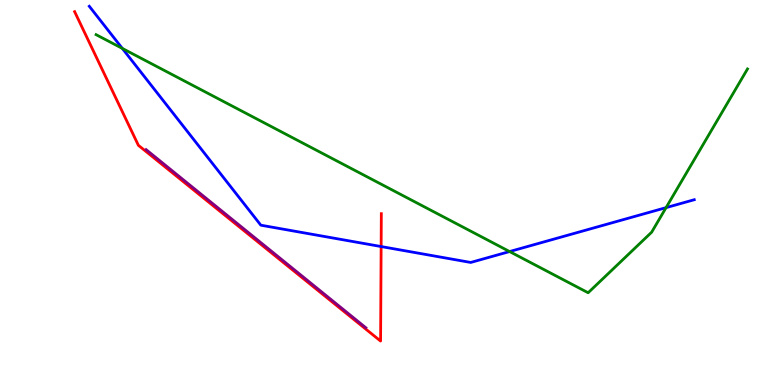[{'lines': ['blue', 'red'], 'intersections': [{'x': 4.92, 'y': 3.6}]}, {'lines': ['green', 'red'], 'intersections': []}, {'lines': ['purple', 'red'], 'intersections': []}, {'lines': ['blue', 'green'], 'intersections': [{'x': 1.58, 'y': 8.74}, {'x': 6.58, 'y': 3.47}, {'x': 8.59, 'y': 4.61}]}, {'lines': ['blue', 'purple'], 'intersections': []}, {'lines': ['green', 'purple'], 'intersections': []}]